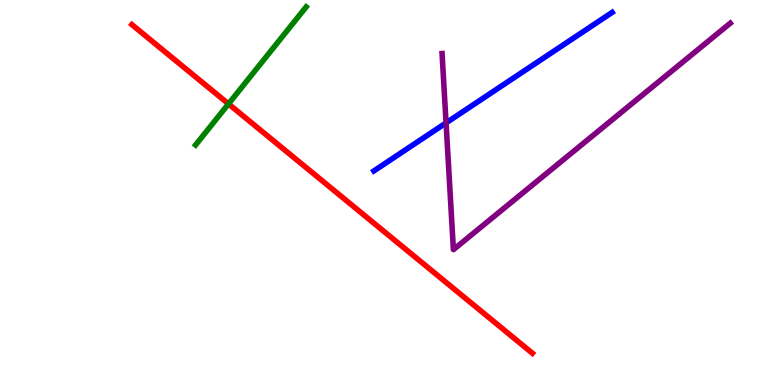[{'lines': ['blue', 'red'], 'intersections': []}, {'lines': ['green', 'red'], 'intersections': [{'x': 2.95, 'y': 7.3}]}, {'lines': ['purple', 'red'], 'intersections': []}, {'lines': ['blue', 'green'], 'intersections': []}, {'lines': ['blue', 'purple'], 'intersections': [{'x': 5.76, 'y': 6.81}]}, {'lines': ['green', 'purple'], 'intersections': []}]